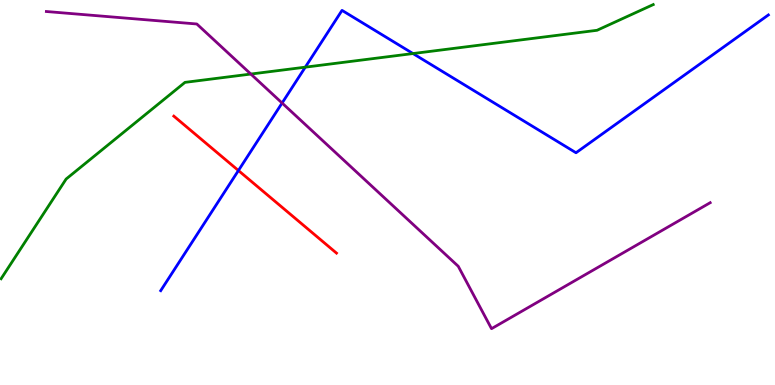[{'lines': ['blue', 'red'], 'intersections': [{'x': 3.08, 'y': 5.57}]}, {'lines': ['green', 'red'], 'intersections': []}, {'lines': ['purple', 'red'], 'intersections': []}, {'lines': ['blue', 'green'], 'intersections': [{'x': 3.94, 'y': 8.26}, {'x': 5.33, 'y': 8.61}]}, {'lines': ['blue', 'purple'], 'intersections': [{'x': 3.64, 'y': 7.32}]}, {'lines': ['green', 'purple'], 'intersections': [{'x': 3.24, 'y': 8.08}]}]